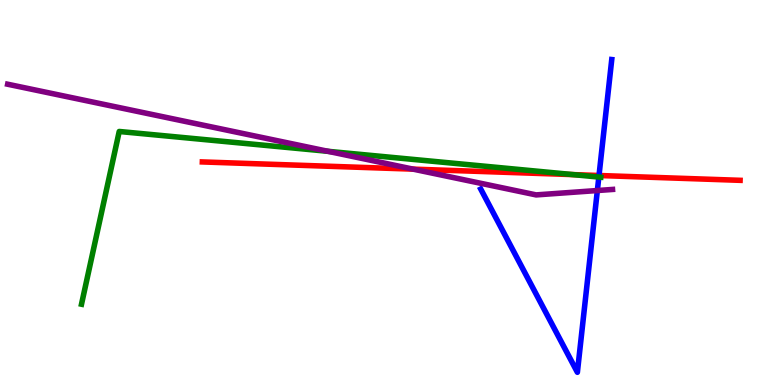[{'lines': ['blue', 'red'], 'intersections': [{'x': 7.73, 'y': 5.44}]}, {'lines': ['green', 'red'], 'intersections': [{'x': 7.4, 'y': 5.46}]}, {'lines': ['purple', 'red'], 'intersections': [{'x': 5.33, 'y': 5.61}]}, {'lines': ['blue', 'green'], 'intersections': [{'x': 7.73, 'y': 5.4}]}, {'lines': ['blue', 'purple'], 'intersections': [{'x': 7.71, 'y': 5.05}]}, {'lines': ['green', 'purple'], 'intersections': [{'x': 4.23, 'y': 6.07}]}]